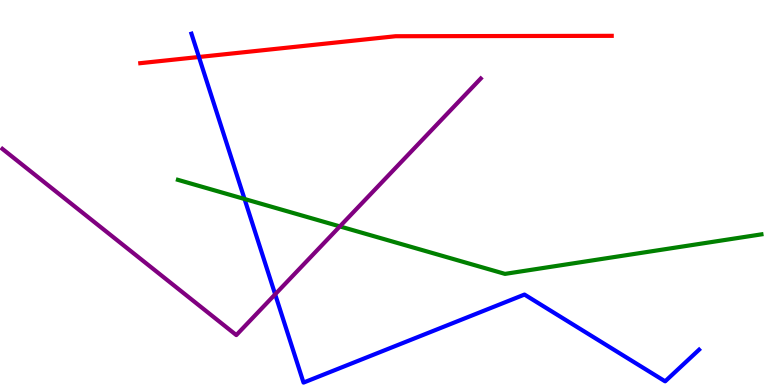[{'lines': ['blue', 'red'], 'intersections': [{'x': 2.57, 'y': 8.52}]}, {'lines': ['green', 'red'], 'intersections': []}, {'lines': ['purple', 'red'], 'intersections': []}, {'lines': ['blue', 'green'], 'intersections': [{'x': 3.16, 'y': 4.83}]}, {'lines': ['blue', 'purple'], 'intersections': [{'x': 3.55, 'y': 2.36}]}, {'lines': ['green', 'purple'], 'intersections': [{'x': 4.39, 'y': 4.12}]}]